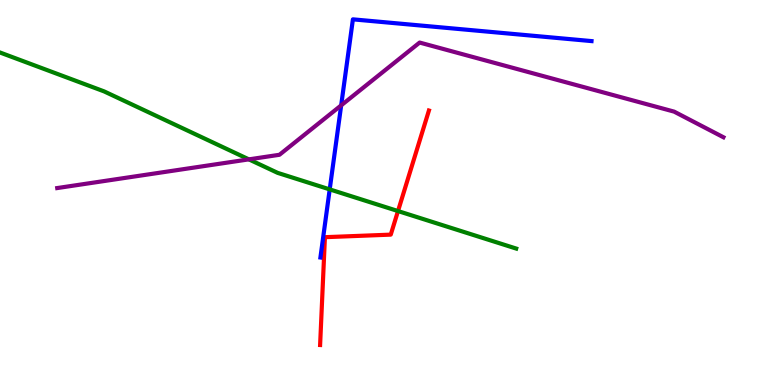[{'lines': ['blue', 'red'], 'intersections': []}, {'lines': ['green', 'red'], 'intersections': [{'x': 5.14, 'y': 4.52}]}, {'lines': ['purple', 'red'], 'intersections': []}, {'lines': ['blue', 'green'], 'intersections': [{'x': 4.25, 'y': 5.08}]}, {'lines': ['blue', 'purple'], 'intersections': [{'x': 4.4, 'y': 7.26}]}, {'lines': ['green', 'purple'], 'intersections': [{'x': 3.21, 'y': 5.86}]}]